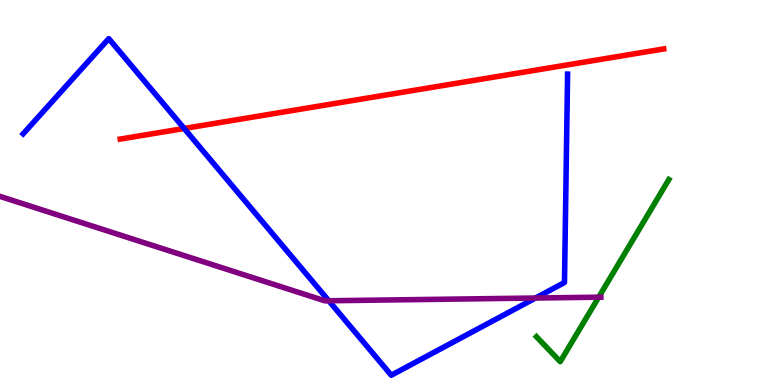[{'lines': ['blue', 'red'], 'intersections': [{'x': 2.38, 'y': 6.66}]}, {'lines': ['green', 'red'], 'intersections': []}, {'lines': ['purple', 'red'], 'intersections': []}, {'lines': ['blue', 'green'], 'intersections': []}, {'lines': ['blue', 'purple'], 'intersections': [{'x': 4.24, 'y': 2.19}, {'x': 6.91, 'y': 2.26}]}, {'lines': ['green', 'purple'], 'intersections': [{'x': 7.72, 'y': 2.28}]}]